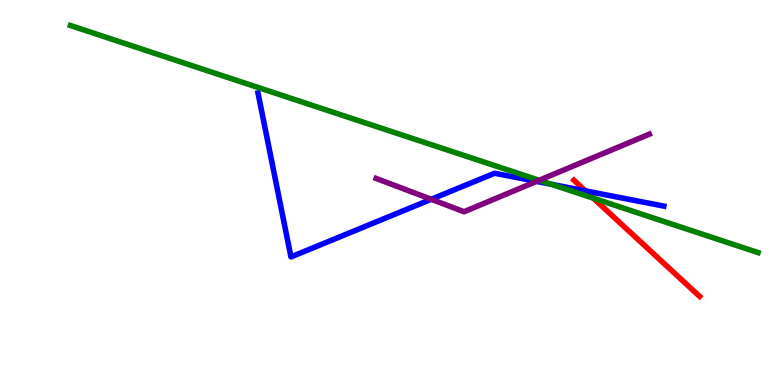[{'lines': ['blue', 'red'], 'intersections': [{'x': 7.55, 'y': 5.04}]}, {'lines': ['green', 'red'], 'intersections': [{'x': 7.66, 'y': 4.85}]}, {'lines': ['purple', 'red'], 'intersections': []}, {'lines': ['blue', 'green'], 'intersections': [{'x': 7.11, 'y': 5.22}]}, {'lines': ['blue', 'purple'], 'intersections': [{'x': 5.56, 'y': 4.82}, {'x': 6.92, 'y': 5.29}]}, {'lines': ['green', 'purple'], 'intersections': [{'x': 6.96, 'y': 5.32}]}]